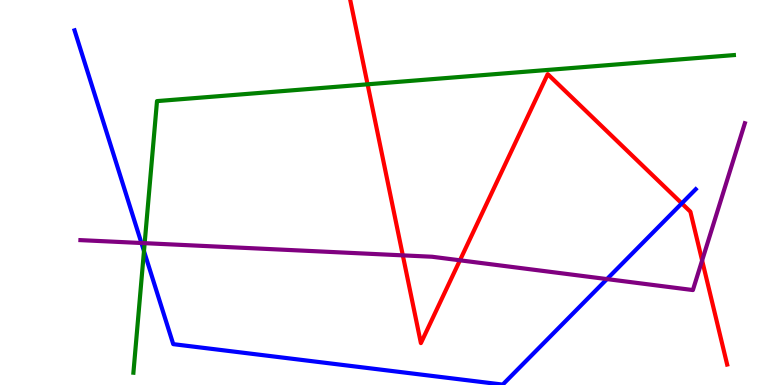[{'lines': ['blue', 'red'], 'intersections': [{'x': 8.8, 'y': 4.72}]}, {'lines': ['green', 'red'], 'intersections': [{'x': 4.74, 'y': 7.81}]}, {'lines': ['purple', 'red'], 'intersections': [{'x': 5.2, 'y': 3.37}, {'x': 5.93, 'y': 3.24}, {'x': 9.06, 'y': 3.24}]}, {'lines': ['blue', 'green'], 'intersections': [{'x': 1.86, 'y': 3.48}]}, {'lines': ['blue', 'purple'], 'intersections': [{'x': 1.82, 'y': 3.69}, {'x': 7.83, 'y': 2.75}]}, {'lines': ['green', 'purple'], 'intersections': [{'x': 1.87, 'y': 3.68}]}]